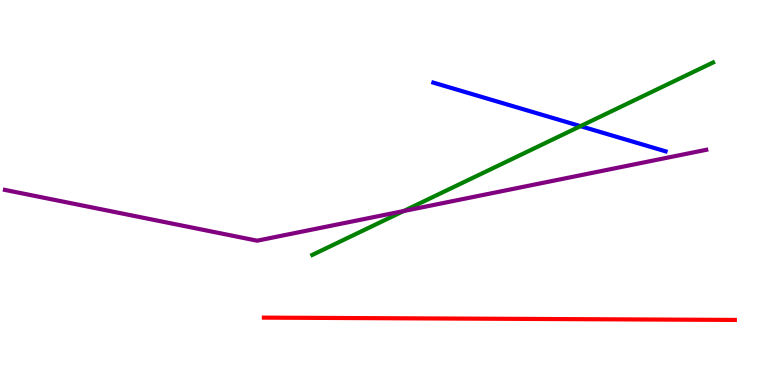[{'lines': ['blue', 'red'], 'intersections': []}, {'lines': ['green', 'red'], 'intersections': []}, {'lines': ['purple', 'red'], 'intersections': []}, {'lines': ['blue', 'green'], 'intersections': [{'x': 7.49, 'y': 6.72}]}, {'lines': ['blue', 'purple'], 'intersections': []}, {'lines': ['green', 'purple'], 'intersections': [{'x': 5.21, 'y': 4.52}]}]